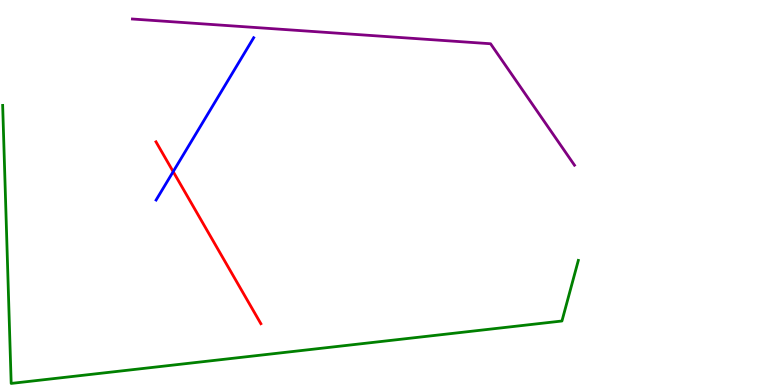[{'lines': ['blue', 'red'], 'intersections': [{'x': 2.23, 'y': 5.54}]}, {'lines': ['green', 'red'], 'intersections': []}, {'lines': ['purple', 'red'], 'intersections': []}, {'lines': ['blue', 'green'], 'intersections': []}, {'lines': ['blue', 'purple'], 'intersections': []}, {'lines': ['green', 'purple'], 'intersections': []}]